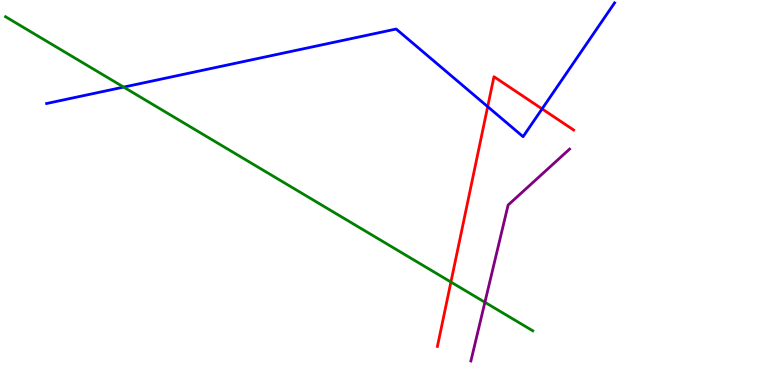[{'lines': ['blue', 'red'], 'intersections': [{'x': 6.29, 'y': 7.23}, {'x': 6.99, 'y': 7.17}]}, {'lines': ['green', 'red'], 'intersections': [{'x': 5.82, 'y': 2.67}]}, {'lines': ['purple', 'red'], 'intersections': []}, {'lines': ['blue', 'green'], 'intersections': [{'x': 1.6, 'y': 7.74}]}, {'lines': ['blue', 'purple'], 'intersections': []}, {'lines': ['green', 'purple'], 'intersections': [{'x': 6.26, 'y': 2.15}]}]